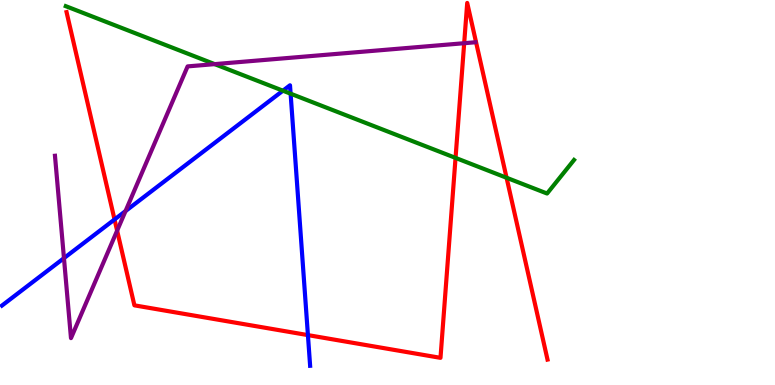[{'lines': ['blue', 'red'], 'intersections': [{'x': 1.48, 'y': 4.3}, {'x': 3.97, 'y': 1.3}]}, {'lines': ['green', 'red'], 'intersections': [{'x': 5.88, 'y': 5.9}, {'x': 6.54, 'y': 5.38}]}, {'lines': ['purple', 'red'], 'intersections': [{'x': 1.51, 'y': 4.01}, {'x': 5.99, 'y': 8.88}]}, {'lines': ['blue', 'green'], 'intersections': [{'x': 3.65, 'y': 7.64}, {'x': 3.75, 'y': 7.57}]}, {'lines': ['blue', 'purple'], 'intersections': [{'x': 0.825, 'y': 3.29}, {'x': 1.62, 'y': 4.52}]}, {'lines': ['green', 'purple'], 'intersections': [{'x': 2.77, 'y': 8.33}]}]